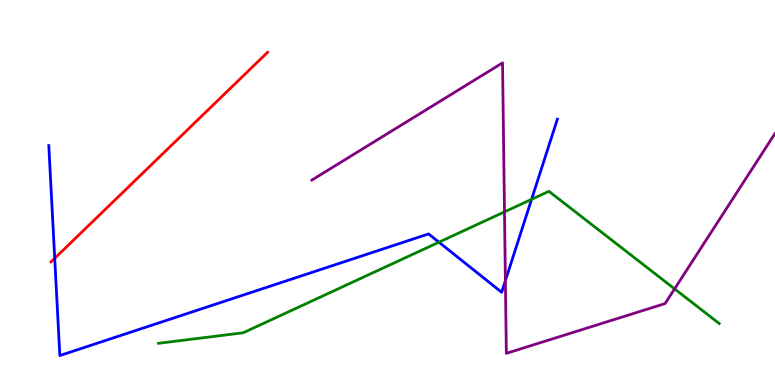[{'lines': ['blue', 'red'], 'intersections': [{'x': 0.706, 'y': 3.29}]}, {'lines': ['green', 'red'], 'intersections': []}, {'lines': ['purple', 'red'], 'intersections': []}, {'lines': ['blue', 'green'], 'intersections': [{'x': 5.66, 'y': 3.71}, {'x': 6.86, 'y': 4.82}]}, {'lines': ['blue', 'purple'], 'intersections': [{'x': 6.52, 'y': 2.71}]}, {'lines': ['green', 'purple'], 'intersections': [{'x': 6.51, 'y': 4.5}, {'x': 8.7, 'y': 2.5}]}]